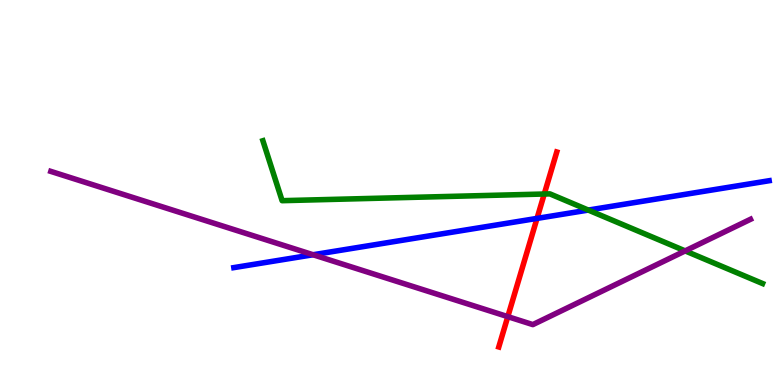[{'lines': ['blue', 'red'], 'intersections': [{'x': 6.93, 'y': 4.33}]}, {'lines': ['green', 'red'], 'intersections': [{'x': 7.02, 'y': 4.96}]}, {'lines': ['purple', 'red'], 'intersections': [{'x': 6.55, 'y': 1.78}]}, {'lines': ['blue', 'green'], 'intersections': [{'x': 7.59, 'y': 4.54}]}, {'lines': ['blue', 'purple'], 'intersections': [{'x': 4.04, 'y': 3.38}]}, {'lines': ['green', 'purple'], 'intersections': [{'x': 8.84, 'y': 3.48}]}]